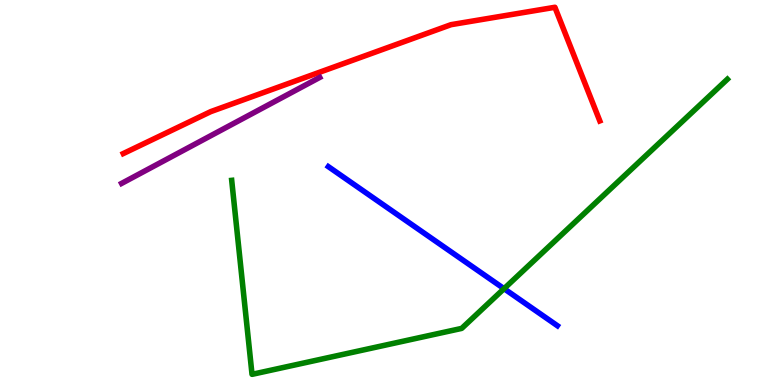[{'lines': ['blue', 'red'], 'intersections': []}, {'lines': ['green', 'red'], 'intersections': []}, {'lines': ['purple', 'red'], 'intersections': []}, {'lines': ['blue', 'green'], 'intersections': [{'x': 6.5, 'y': 2.5}]}, {'lines': ['blue', 'purple'], 'intersections': []}, {'lines': ['green', 'purple'], 'intersections': []}]